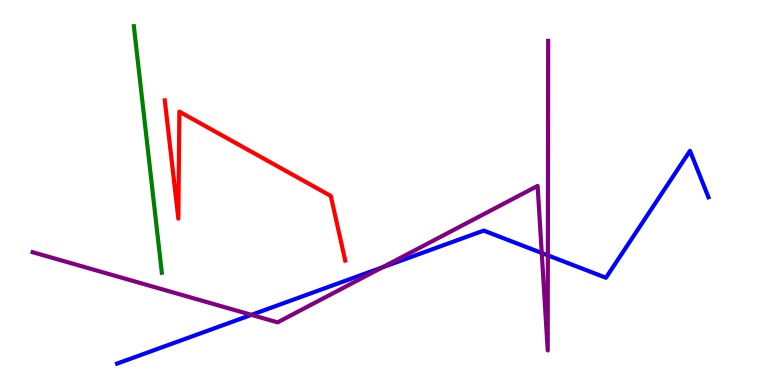[{'lines': ['blue', 'red'], 'intersections': []}, {'lines': ['green', 'red'], 'intersections': []}, {'lines': ['purple', 'red'], 'intersections': []}, {'lines': ['blue', 'green'], 'intersections': []}, {'lines': ['blue', 'purple'], 'intersections': [{'x': 3.24, 'y': 1.82}, {'x': 4.93, 'y': 3.05}, {'x': 6.99, 'y': 3.43}, {'x': 7.07, 'y': 3.37}]}, {'lines': ['green', 'purple'], 'intersections': []}]